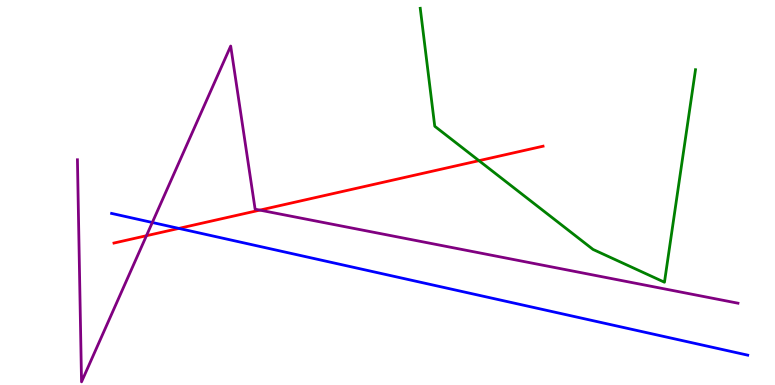[{'lines': ['blue', 'red'], 'intersections': [{'x': 2.31, 'y': 4.07}]}, {'lines': ['green', 'red'], 'intersections': [{'x': 6.18, 'y': 5.83}]}, {'lines': ['purple', 'red'], 'intersections': [{'x': 1.89, 'y': 3.88}, {'x': 3.35, 'y': 4.54}]}, {'lines': ['blue', 'green'], 'intersections': []}, {'lines': ['blue', 'purple'], 'intersections': [{'x': 1.97, 'y': 4.22}]}, {'lines': ['green', 'purple'], 'intersections': []}]